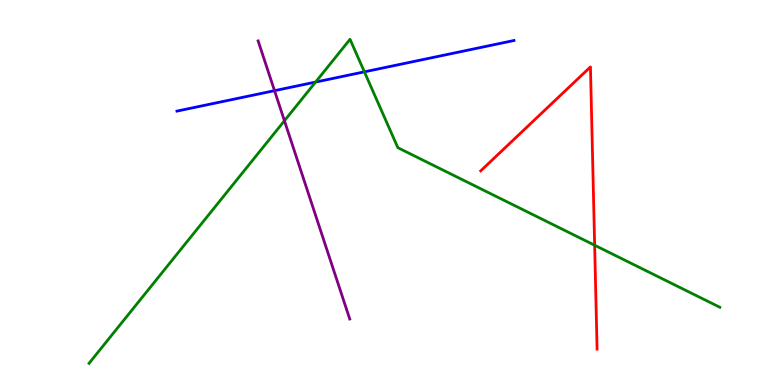[{'lines': ['blue', 'red'], 'intersections': []}, {'lines': ['green', 'red'], 'intersections': [{'x': 7.67, 'y': 3.63}]}, {'lines': ['purple', 'red'], 'intersections': []}, {'lines': ['blue', 'green'], 'intersections': [{'x': 4.07, 'y': 7.87}, {'x': 4.7, 'y': 8.13}]}, {'lines': ['blue', 'purple'], 'intersections': [{'x': 3.54, 'y': 7.64}]}, {'lines': ['green', 'purple'], 'intersections': [{'x': 3.67, 'y': 6.86}]}]